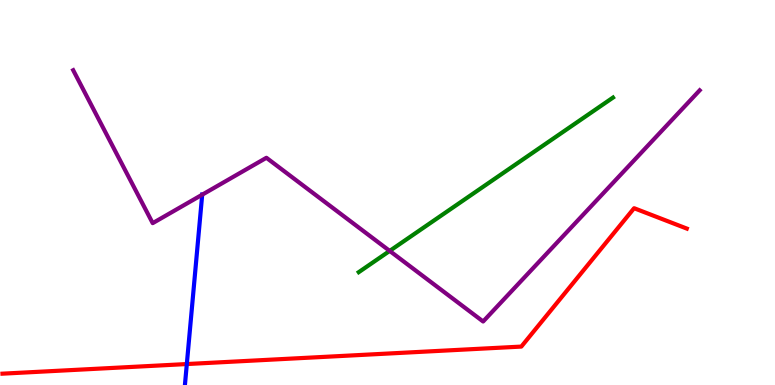[{'lines': ['blue', 'red'], 'intersections': [{'x': 2.41, 'y': 0.544}]}, {'lines': ['green', 'red'], 'intersections': []}, {'lines': ['purple', 'red'], 'intersections': []}, {'lines': ['blue', 'green'], 'intersections': []}, {'lines': ['blue', 'purple'], 'intersections': [{'x': 2.61, 'y': 4.94}]}, {'lines': ['green', 'purple'], 'intersections': [{'x': 5.03, 'y': 3.48}]}]